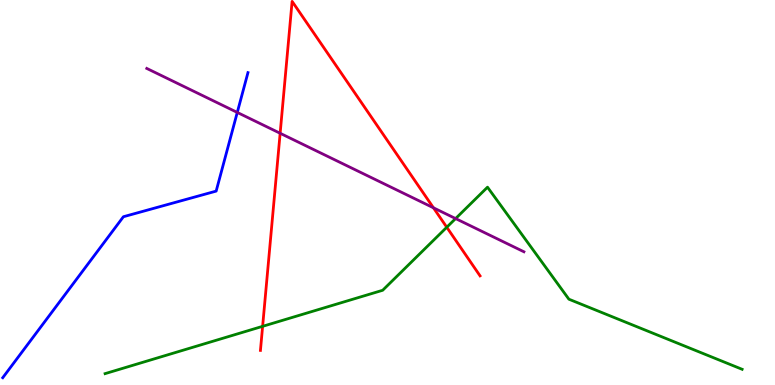[{'lines': ['blue', 'red'], 'intersections': []}, {'lines': ['green', 'red'], 'intersections': [{'x': 3.39, 'y': 1.52}, {'x': 5.76, 'y': 4.1}]}, {'lines': ['purple', 'red'], 'intersections': [{'x': 3.61, 'y': 6.54}, {'x': 5.59, 'y': 4.6}]}, {'lines': ['blue', 'green'], 'intersections': []}, {'lines': ['blue', 'purple'], 'intersections': [{'x': 3.06, 'y': 7.08}]}, {'lines': ['green', 'purple'], 'intersections': [{'x': 5.88, 'y': 4.32}]}]